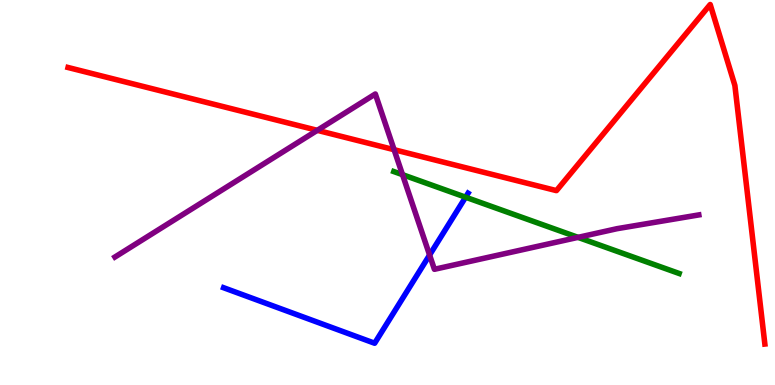[{'lines': ['blue', 'red'], 'intersections': []}, {'lines': ['green', 'red'], 'intersections': []}, {'lines': ['purple', 'red'], 'intersections': [{'x': 4.09, 'y': 6.61}, {'x': 5.09, 'y': 6.11}]}, {'lines': ['blue', 'green'], 'intersections': [{'x': 6.01, 'y': 4.88}]}, {'lines': ['blue', 'purple'], 'intersections': [{'x': 5.54, 'y': 3.38}]}, {'lines': ['green', 'purple'], 'intersections': [{'x': 5.19, 'y': 5.46}, {'x': 7.46, 'y': 3.83}]}]